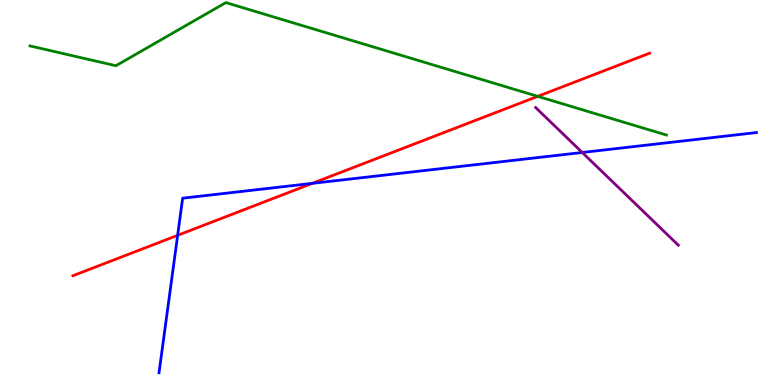[{'lines': ['blue', 'red'], 'intersections': [{'x': 2.29, 'y': 3.89}, {'x': 4.03, 'y': 5.24}]}, {'lines': ['green', 'red'], 'intersections': [{'x': 6.94, 'y': 7.5}]}, {'lines': ['purple', 'red'], 'intersections': []}, {'lines': ['blue', 'green'], 'intersections': []}, {'lines': ['blue', 'purple'], 'intersections': [{'x': 7.51, 'y': 6.04}]}, {'lines': ['green', 'purple'], 'intersections': []}]